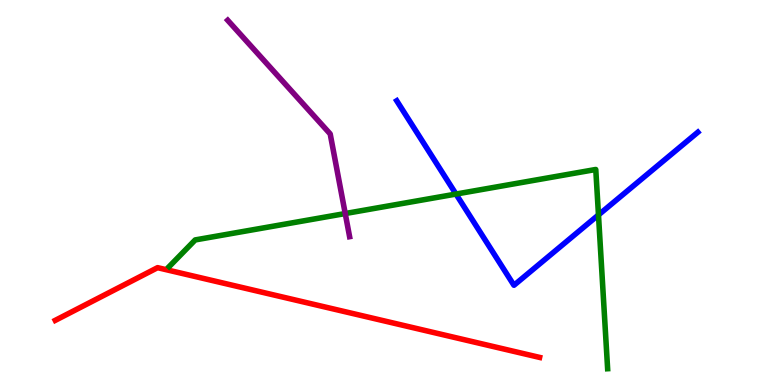[{'lines': ['blue', 'red'], 'intersections': []}, {'lines': ['green', 'red'], 'intersections': []}, {'lines': ['purple', 'red'], 'intersections': []}, {'lines': ['blue', 'green'], 'intersections': [{'x': 5.88, 'y': 4.96}, {'x': 7.72, 'y': 4.42}]}, {'lines': ['blue', 'purple'], 'intersections': []}, {'lines': ['green', 'purple'], 'intersections': [{'x': 4.45, 'y': 4.45}]}]